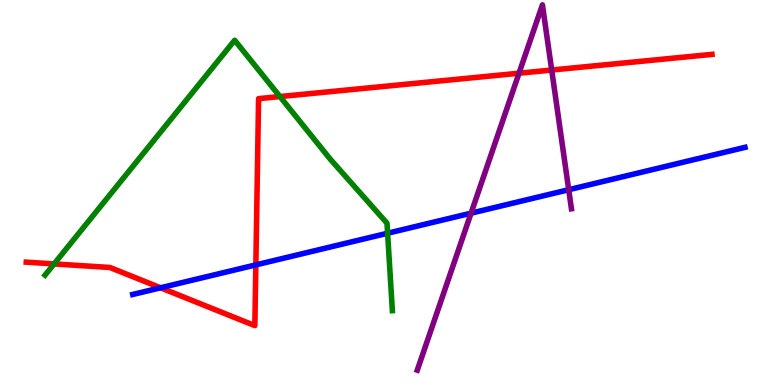[{'lines': ['blue', 'red'], 'intersections': [{'x': 2.07, 'y': 2.53}, {'x': 3.3, 'y': 3.12}]}, {'lines': ['green', 'red'], 'intersections': [{'x': 0.698, 'y': 3.15}, {'x': 3.61, 'y': 7.49}]}, {'lines': ['purple', 'red'], 'intersections': [{'x': 6.7, 'y': 8.1}, {'x': 7.12, 'y': 8.18}]}, {'lines': ['blue', 'green'], 'intersections': [{'x': 5.0, 'y': 3.94}]}, {'lines': ['blue', 'purple'], 'intersections': [{'x': 6.08, 'y': 4.46}, {'x': 7.34, 'y': 5.07}]}, {'lines': ['green', 'purple'], 'intersections': []}]